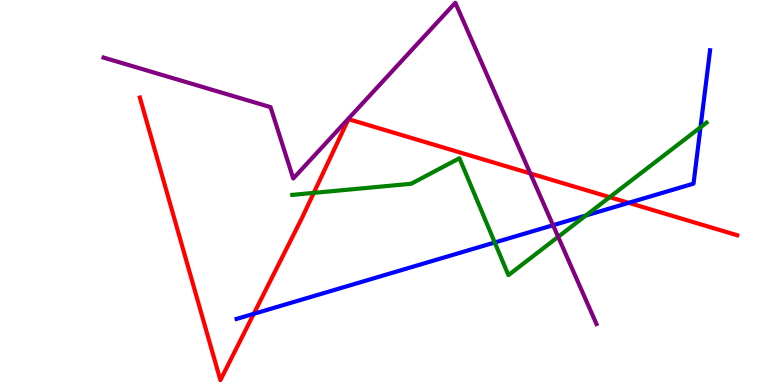[{'lines': ['blue', 'red'], 'intersections': [{'x': 3.27, 'y': 1.85}, {'x': 8.11, 'y': 4.73}]}, {'lines': ['green', 'red'], 'intersections': [{'x': 4.05, 'y': 4.99}, {'x': 7.87, 'y': 4.88}]}, {'lines': ['purple', 'red'], 'intersections': [{'x': 6.84, 'y': 5.49}]}, {'lines': ['blue', 'green'], 'intersections': [{'x': 6.38, 'y': 3.7}, {'x': 7.56, 'y': 4.4}, {'x': 9.04, 'y': 6.69}]}, {'lines': ['blue', 'purple'], 'intersections': [{'x': 7.14, 'y': 4.15}]}, {'lines': ['green', 'purple'], 'intersections': [{'x': 7.2, 'y': 3.85}]}]